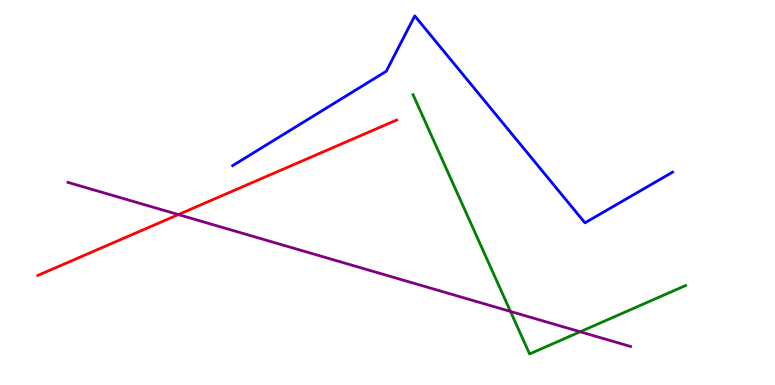[{'lines': ['blue', 'red'], 'intersections': []}, {'lines': ['green', 'red'], 'intersections': []}, {'lines': ['purple', 'red'], 'intersections': [{'x': 2.3, 'y': 4.43}]}, {'lines': ['blue', 'green'], 'intersections': []}, {'lines': ['blue', 'purple'], 'intersections': []}, {'lines': ['green', 'purple'], 'intersections': [{'x': 6.59, 'y': 1.91}, {'x': 7.49, 'y': 1.38}]}]